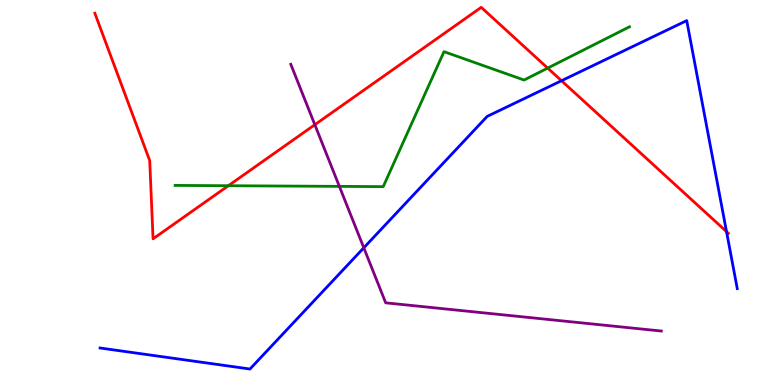[{'lines': ['blue', 'red'], 'intersections': [{'x': 7.25, 'y': 7.9}, {'x': 9.37, 'y': 3.98}]}, {'lines': ['green', 'red'], 'intersections': [{'x': 2.95, 'y': 5.18}, {'x': 7.07, 'y': 8.23}]}, {'lines': ['purple', 'red'], 'intersections': [{'x': 4.06, 'y': 6.76}]}, {'lines': ['blue', 'green'], 'intersections': []}, {'lines': ['blue', 'purple'], 'intersections': [{'x': 4.69, 'y': 3.56}]}, {'lines': ['green', 'purple'], 'intersections': [{'x': 4.38, 'y': 5.16}]}]